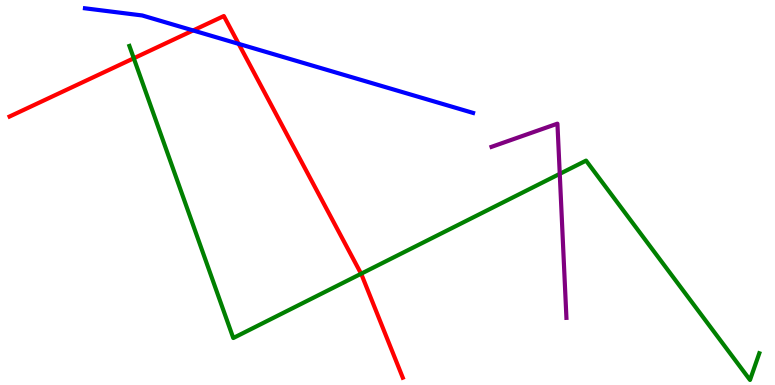[{'lines': ['blue', 'red'], 'intersections': [{'x': 2.49, 'y': 9.21}, {'x': 3.08, 'y': 8.86}]}, {'lines': ['green', 'red'], 'intersections': [{'x': 1.73, 'y': 8.49}, {'x': 4.66, 'y': 2.89}]}, {'lines': ['purple', 'red'], 'intersections': []}, {'lines': ['blue', 'green'], 'intersections': []}, {'lines': ['blue', 'purple'], 'intersections': []}, {'lines': ['green', 'purple'], 'intersections': [{'x': 7.22, 'y': 5.48}]}]